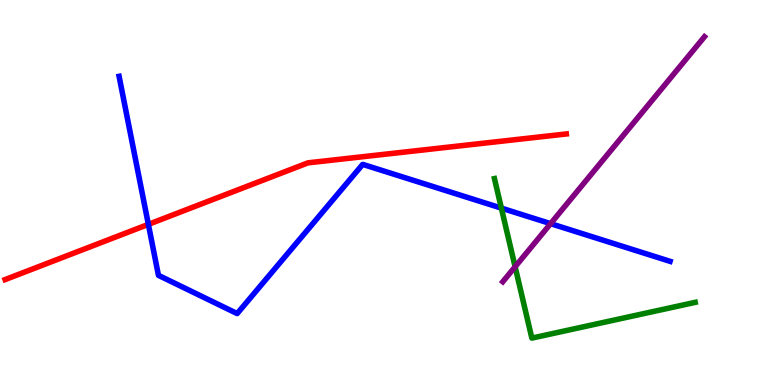[{'lines': ['blue', 'red'], 'intersections': [{'x': 1.91, 'y': 4.17}]}, {'lines': ['green', 'red'], 'intersections': []}, {'lines': ['purple', 'red'], 'intersections': []}, {'lines': ['blue', 'green'], 'intersections': [{'x': 6.47, 'y': 4.59}]}, {'lines': ['blue', 'purple'], 'intersections': [{'x': 7.1, 'y': 4.19}]}, {'lines': ['green', 'purple'], 'intersections': [{'x': 6.65, 'y': 3.07}]}]